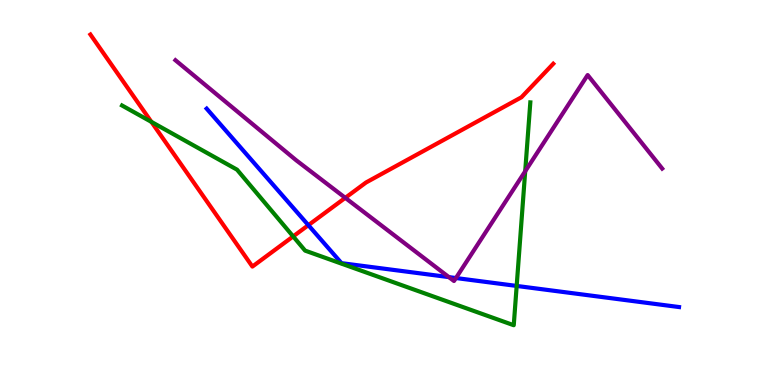[{'lines': ['blue', 'red'], 'intersections': [{'x': 3.98, 'y': 4.15}]}, {'lines': ['green', 'red'], 'intersections': [{'x': 1.95, 'y': 6.83}, {'x': 3.78, 'y': 3.86}]}, {'lines': ['purple', 'red'], 'intersections': [{'x': 4.46, 'y': 4.86}]}, {'lines': ['blue', 'green'], 'intersections': [{'x': 6.67, 'y': 2.57}]}, {'lines': ['blue', 'purple'], 'intersections': [{'x': 5.79, 'y': 2.8}, {'x': 5.88, 'y': 2.78}]}, {'lines': ['green', 'purple'], 'intersections': [{'x': 6.78, 'y': 5.55}]}]